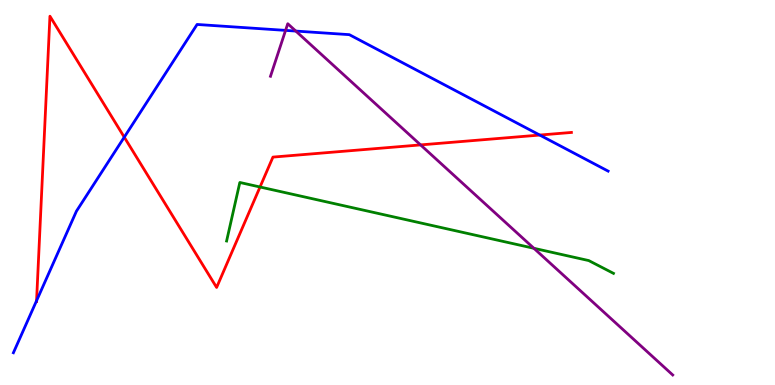[{'lines': ['blue', 'red'], 'intersections': [{'x': 0.472, 'y': 2.19}, {'x': 1.6, 'y': 6.44}, {'x': 6.96, 'y': 6.49}]}, {'lines': ['green', 'red'], 'intersections': [{'x': 3.36, 'y': 5.14}]}, {'lines': ['purple', 'red'], 'intersections': [{'x': 5.43, 'y': 6.24}]}, {'lines': ['blue', 'green'], 'intersections': []}, {'lines': ['blue', 'purple'], 'intersections': [{'x': 3.68, 'y': 9.21}, {'x': 3.82, 'y': 9.19}]}, {'lines': ['green', 'purple'], 'intersections': [{'x': 6.89, 'y': 3.55}]}]